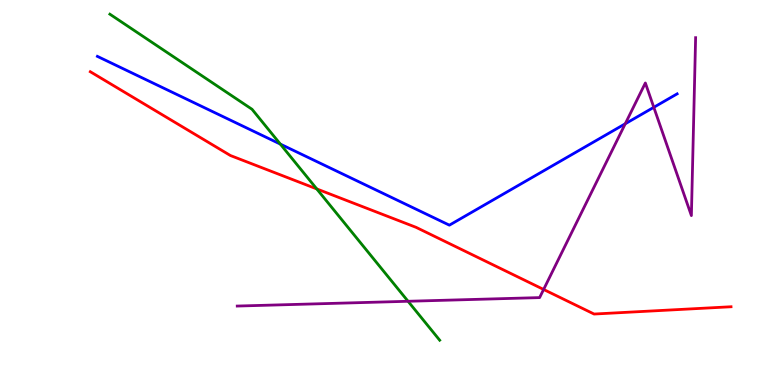[{'lines': ['blue', 'red'], 'intersections': []}, {'lines': ['green', 'red'], 'intersections': [{'x': 4.09, 'y': 5.09}]}, {'lines': ['purple', 'red'], 'intersections': [{'x': 7.01, 'y': 2.48}]}, {'lines': ['blue', 'green'], 'intersections': [{'x': 3.62, 'y': 6.26}]}, {'lines': ['blue', 'purple'], 'intersections': [{'x': 8.07, 'y': 6.79}, {'x': 8.44, 'y': 7.21}]}, {'lines': ['green', 'purple'], 'intersections': [{'x': 5.27, 'y': 2.17}]}]